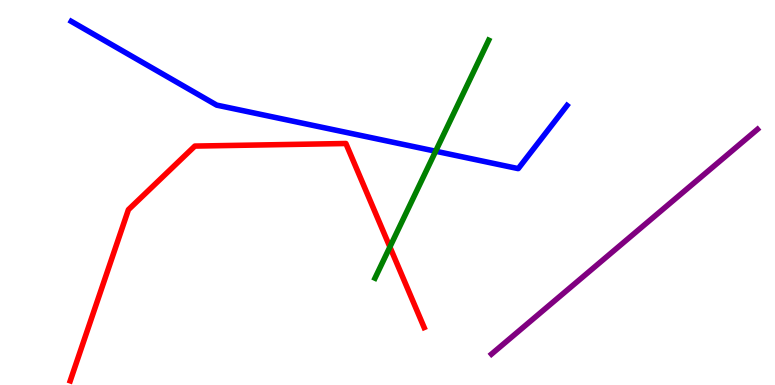[{'lines': ['blue', 'red'], 'intersections': []}, {'lines': ['green', 'red'], 'intersections': [{'x': 5.03, 'y': 3.59}]}, {'lines': ['purple', 'red'], 'intersections': []}, {'lines': ['blue', 'green'], 'intersections': [{'x': 5.62, 'y': 6.07}]}, {'lines': ['blue', 'purple'], 'intersections': []}, {'lines': ['green', 'purple'], 'intersections': []}]